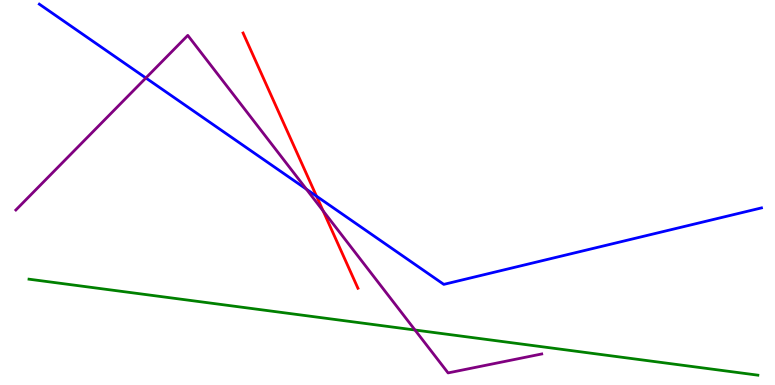[{'lines': ['blue', 'red'], 'intersections': [{'x': 4.08, 'y': 4.9}]}, {'lines': ['green', 'red'], 'intersections': []}, {'lines': ['purple', 'red'], 'intersections': [{'x': 4.17, 'y': 4.52}]}, {'lines': ['blue', 'green'], 'intersections': []}, {'lines': ['blue', 'purple'], 'intersections': [{'x': 1.88, 'y': 7.97}, {'x': 3.95, 'y': 5.09}]}, {'lines': ['green', 'purple'], 'intersections': [{'x': 5.35, 'y': 1.43}]}]